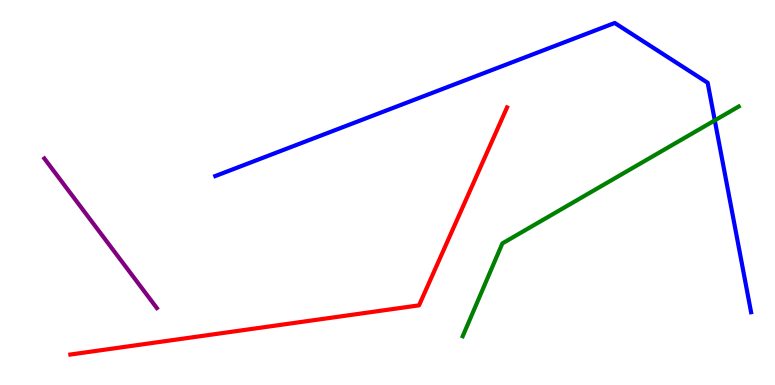[{'lines': ['blue', 'red'], 'intersections': []}, {'lines': ['green', 'red'], 'intersections': []}, {'lines': ['purple', 'red'], 'intersections': []}, {'lines': ['blue', 'green'], 'intersections': [{'x': 9.22, 'y': 6.87}]}, {'lines': ['blue', 'purple'], 'intersections': []}, {'lines': ['green', 'purple'], 'intersections': []}]